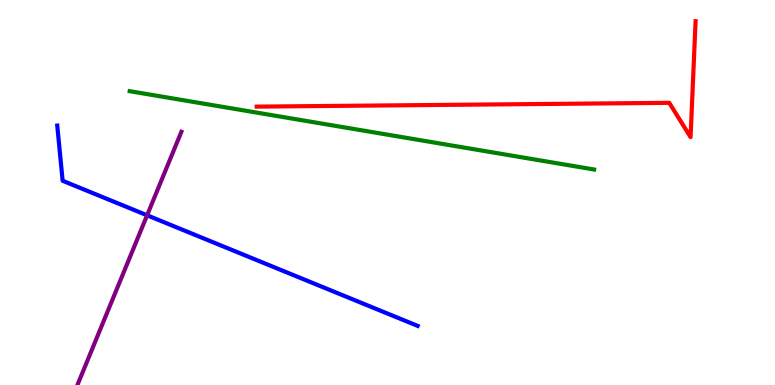[{'lines': ['blue', 'red'], 'intersections': []}, {'lines': ['green', 'red'], 'intersections': []}, {'lines': ['purple', 'red'], 'intersections': []}, {'lines': ['blue', 'green'], 'intersections': []}, {'lines': ['blue', 'purple'], 'intersections': [{'x': 1.9, 'y': 4.41}]}, {'lines': ['green', 'purple'], 'intersections': []}]